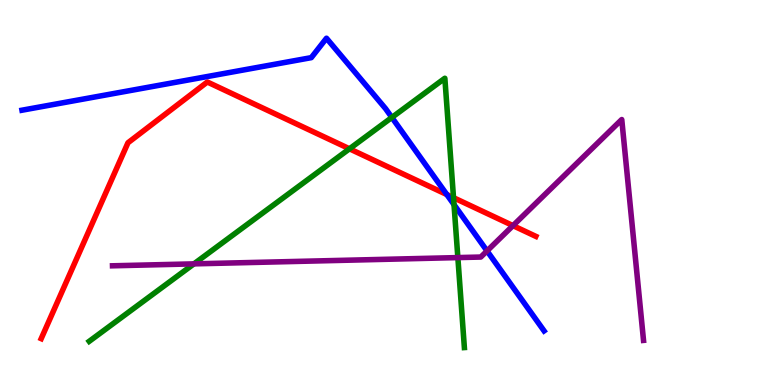[{'lines': ['blue', 'red'], 'intersections': [{'x': 5.77, 'y': 4.95}]}, {'lines': ['green', 'red'], 'intersections': [{'x': 4.51, 'y': 6.14}, {'x': 5.85, 'y': 4.87}]}, {'lines': ['purple', 'red'], 'intersections': [{'x': 6.62, 'y': 4.14}]}, {'lines': ['blue', 'green'], 'intersections': [{'x': 5.06, 'y': 6.95}, {'x': 5.86, 'y': 4.69}]}, {'lines': ['blue', 'purple'], 'intersections': [{'x': 6.28, 'y': 3.48}]}, {'lines': ['green', 'purple'], 'intersections': [{'x': 2.5, 'y': 3.15}, {'x': 5.91, 'y': 3.31}]}]